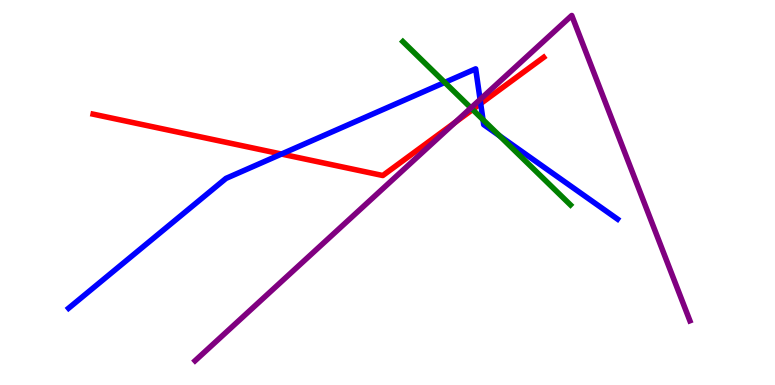[{'lines': ['blue', 'red'], 'intersections': [{'x': 3.63, 'y': 6.0}, {'x': 6.2, 'y': 7.31}]}, {'lines': ['green', 'red'], 'intersections': [{'x': 6.1, 'y': 7.15}]}, {'lines': ['purple', 'red'], 'intersections': [{'x': 5.87, 'y': 6.82}]}, {'lines': ['blue', 'green'], 'intersections': [{'x': 5.74, 'y': 7.86}, {'x': 6.23, 'y': 6.89}, {'x': 6.45, 'y': 6.47}]}, {'lines': ['blue', 'purple'], 'intersections': [{'x': 6.19, 'y': 7.42}]}, {'lines': ['green', 'purple'], 'intersections': [{'x': 6.08, 'y': 7.2}]}]